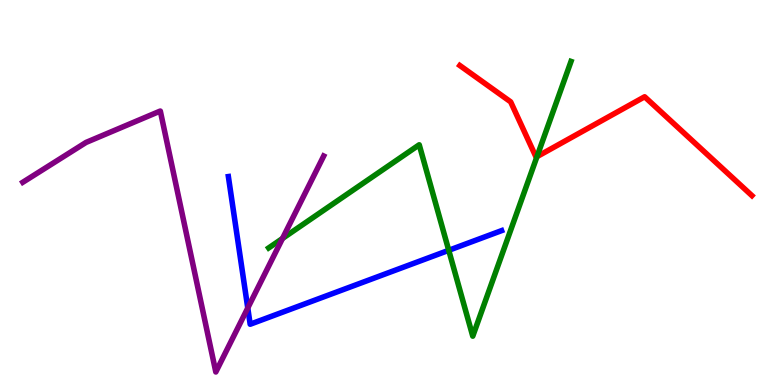[{'lines': ['blue', 'red'], 'intersections': []}, {'lines': ['green', 'red'], 'intersections': [{'x': 6.93, 'y': 5.93}]}, {'lines': ['purple', 'red'], 'intersections': []}, {'lines': ['blue', 'green'], 'intersections': [{'x': 5.79, 'y': 3.5}]}, {'lines': ['blue', 'purple'], 'intersections': [{'x': 3.2, 'y': 2.0}]}, {'lines': ['green', 'purple'], 'intersections': [{'x': 3.65, 'y': 3.81}]}]